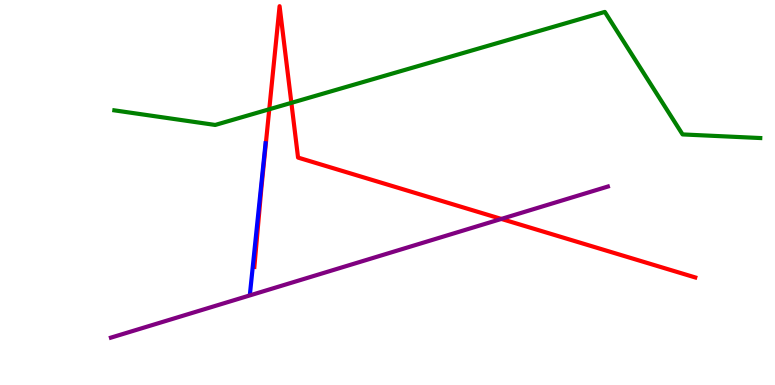[{'lines': ['blue', 'red'], 'intersections': []}, {'lines': ['green', 'red'], 'intersections': [{'x': 3.47, 'y': 7.16}, {'x': 3.76, 'y': 7.33}]}, {'lines': ['purple', 'red'], 'intersections': [{'x': 6.47, 'y': 4.31}]}, {'lines': ['blue', 'green'], 'intersections': []}, {'lines': ['blue', 'purple'], 'intersections': []}, {'lines': ['green', 'purple'], 'intersections': []}]